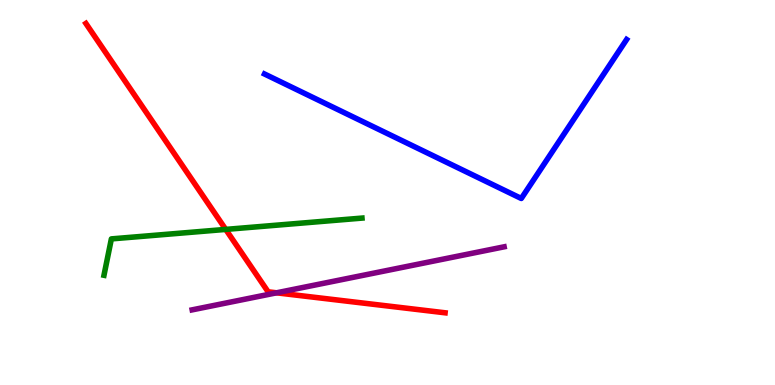[{'lines': ['blue', 'red'], 'intersections': []}, {'lines': ['green', 'red'], 'intersections': [{'x': 2.91, 'y': 4.04}]}, {'lines': ['purple', 'red'], 'intersections': [{'x': 3.57, 'y': 2.39}]}, {'lines': ['blue', 'green'], 'intersections': []}, {'lines': ['blue', 'purple'], 'intersections': []}, {'lines': ['green', 'purple'], 'intersections': []}]